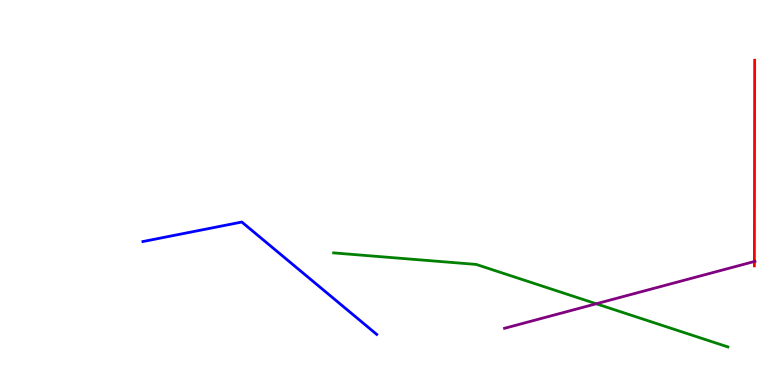[{'lines': ['blue', 'red'], 'intersections': []}, {'lines': ['green', 'red'], 'intersections': []}, {'lines': ['purple', 'red'], 'intersections': [{'x': 9.73, 'y': 3.21}]}, {'lines': ['blue', 'green'], 'intersections': []}, {'lines': ['blue', 'purple'], 'intersections': []}, {'lines': ['green', 'purple'], 'intersections': [{'x': 7.69, 'y': 2.11}]}]